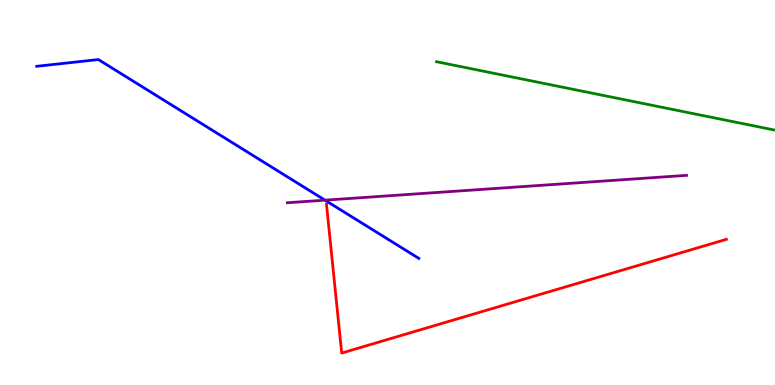[{'lines': ['blue', 'red'], 'intersections': []}, {'lines': ['green', 'red'], 'intersections': []}, {'lines': ['purple', 'red'], 'intersections': []}, {'lines': ['blue', 'green'], 'intersections': []}, {'lines': ['blue', 'purple'], 'intersections': [{'x': 4.19, 'y': 4.8}]}, {'lines': ['green', 'purple'], 'intersections': []}]